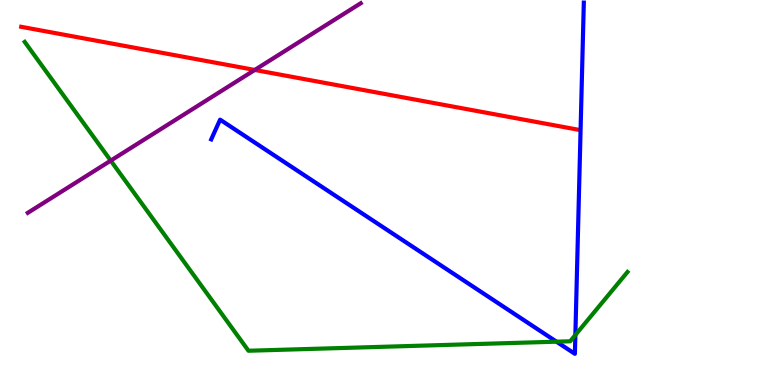[{'lines': ['blue', 'red'], 'intersections': []}, {'lines': ['green', 'red'], 'intersections': []}, {'lines': ['purple', 'red'], 'intersections': [{'x': 3.29, 'y': 8.18}]}, {'lines': ['blue', 'green'], 'intersections': [{'x': 7.18, 'y': 1.13}, {'x': 7.42, 'y': 1.3}]}, {'lines': ['blue', 'purple'], 'intersections': []}, {'lines': ['green', 'purple'], 'intersections': [{'x': 1.43, 'y': 5.83}]}]